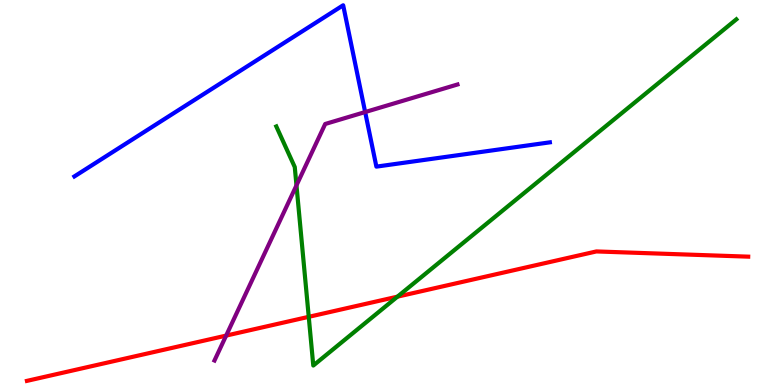[{'lines': ['blue', 'red'], 'intersections': []}, {'lines': ['green', 'red'], 'intersections': [{'x': 3.98, 'y': 1.77}, {'x': 5.13, 'y': 2.29}]}, {'lines': ['purple', 'red'], 'intersections': [{'x': 2.92, 'y': 1.28}]}, {'lines': ['blue', 'green'], 'intersections': []}, {'lines': ['blue', 'purple'], 'intersections': [{'x': 4.71, 'y': 7.09}]}, {'lines': ['green', 'purple'], 'intersections': [{'x': 3.83, 'y': 5.19}]}]